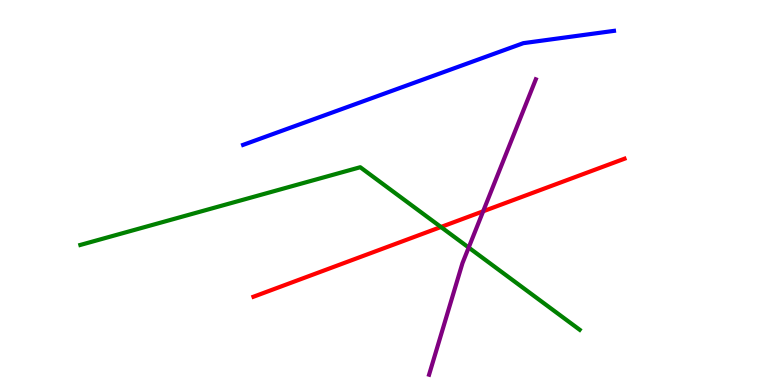[{'lines': ['blue', 'red'], 'intersections': []}, {'lines': ['green', 'red'], 'intersections': [{'x': 5.69, 'y': 4.1}]}, {'lines': ['purple', 'red'], 'intersections': [{'x': 6.23, 'y': 4.51}]}, {'lines': ['blue', 'green'], 'intersections': []}, {'lines': ['blue', 'purple'], 'intersections': []}, {'lines': ['green', 'purple'], 'intersections': [{'x': 6.05, 'y': 3.57}]}]